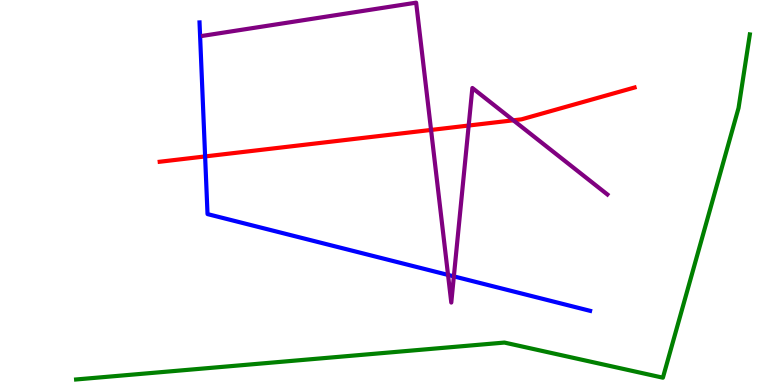[{'lines': ['blue', 'red'], 'intersections': [{'x': 2.65, 'y': 5.94}]}, {'lines': ['green', 'red'], 'intersections': []}, {'lines': ['purple', 'red'], 'intersections': [{'x': 5.56, 'y': 6.62}, {'x': 6.05, 'y': 6.74}, {'x': 6.62, 'y': 6.88}]}, {'lines': ['blue', 'green'], 'intersections': []}, {'lines': ['blue', 'purple'], 'intersections': [{'x': 5.78, 'y': 2.86}, {'x': 5.86, 'y': 2.82}]}, {'lines': ['green', 'purple'], 'intersections': []}]